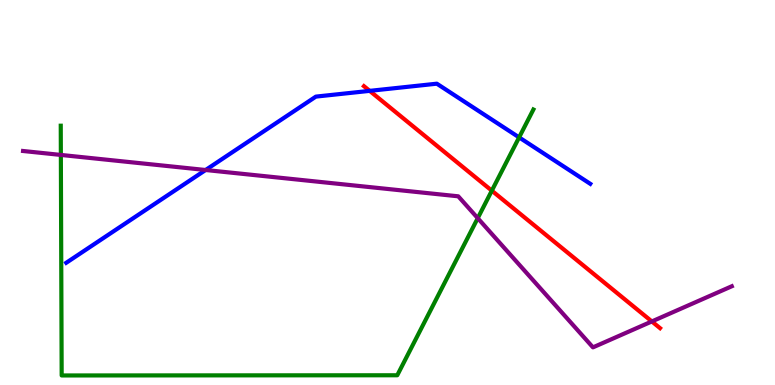[{'lines': ['blue', 'red'], 'intersections': [{'x': 4.77, 'y': 7.64}]}, {'lines': ['green', 'red'], 'intersections': [{'x': 6.35, 'y': 5.05}]}, {'lines': ['purple', 'red'], 'intersections': [{'x': 8.41, 'y': 1.65}]}, {'lines': ['blue', 'green'], 'intersections': [{'x': 6.7, 'y': 6.43}]}, {'lines': ['blue', 'purple'], 'intersections': [{'x': 2.65, 'y': 5.58}]}, {'lines': ['green', 'purple'], 'intersections': [{'x': 0.785, 'y': 5.98}, {'x': 6.16, 'y': 4.33}]}]